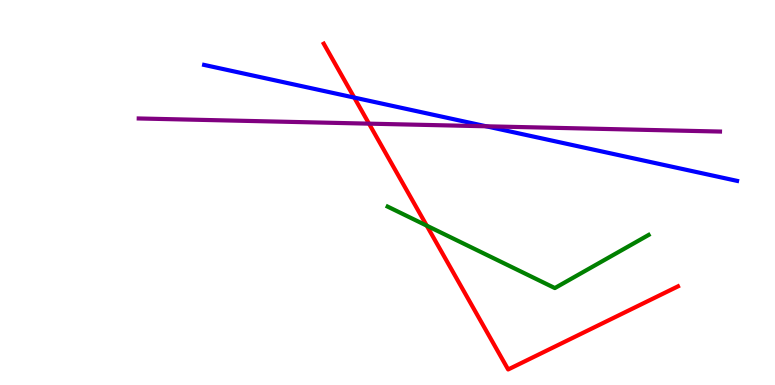[{'lines': ['blue', 'red'], 'intersections': [{'x': 4.57, 'y': 7.47}]}, {'lines': ['green', 'red'], 'intersections': [{'x': 5.51, 'y': 4.14}]}, {'lines': ['purple', 'red'], 'intersections': [{'x': 4.76, 'y': 6.79}]}, {'lines': ['blue', 'green'], 'intersections': []}, {'lines': ['blue', 'purple'], 'intersections': [{'x': 6.27, 'y': 6.72}]}, {'lines': ['green', 'purple'], 'intersections': []}]